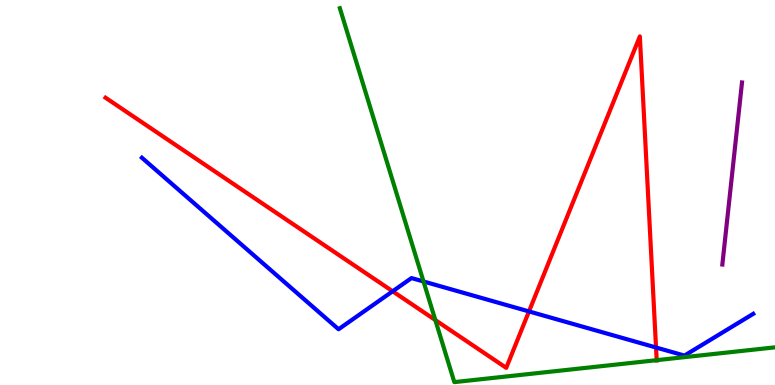[{'lines': ['blue', 'red'], 'intersections': [{'x': 5.07, 'y': 2.43}, {'x': 6.83, 'y': 1.91}, {'x': 8.46, 'y': 0.974}]}, {'lines': ['green', 'red'], 'intersections': [{'x': 5.62, 'y': 1.69}, {'x': 8.47, 'y': 0.645}]}, {'lines': ['purple', 'red'], 'intersections': []}, {'lines': ['blue', 'green'], 'intersections': [{'x': 5.46, 'y': 2.69}]}, {'lines': ['blue', 'purple'], 'intersections': []}, {'lines': ['green', 'purple'], 'intersections': []}]